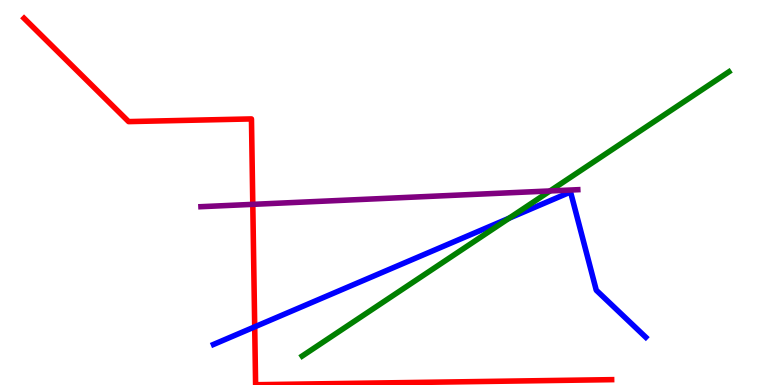[{'lines': ['blue', 'red'], 'intersections': [{'x': 3.29, 'y': 1.51}]}, {'lines': ['green', 'red'], 'intersections': []}, {'lines': ['purple', 'red'], 'intersections': [{'x': 3.26, 'y': 4.69}]}, {'lines': ['blue', 'green'], 'intersections': [{'x': 6.57, 'y': 4.33}]}, {'lines': ['blue', 'purple'], 'intersections': []}, {'lines': ['green', 'purple'], 'intersections': [{'x': 7.1, 'y': 5.04}]}]